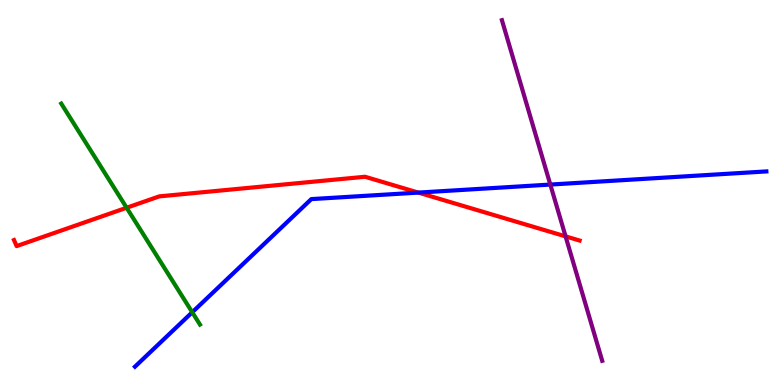[{'lines': ['blue', 'red'], 'intersections': [{'x': 5.4, 'y': 5.0}]}, {'lines': ['green', 'red'], 'intersections': [{'x': 1.63, 'y': 4.6}]}, {'lines': ['purple', 'red'], 'intersections': [{'x': 7.3, 'y': 3.86}]}, {'lines': ['blue', 'green'], 'intersections': [{'x': 2.48, 'y': 1.89}]}, {'lines': ['blue', 'purple'], 'intersections': [{'x': 7.1, 'y': 5.21}]}, {'lines': ['green', 'purple'], 'intersections': []}]